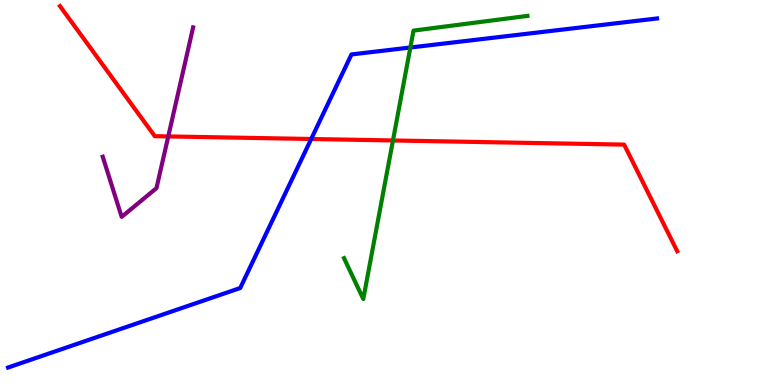[{'lines': ['blue', 'red'], 'intersections': [{'x': 4.02, 'y': 6.39}]}, {'lines': ['green', 'red'], 'intersections': [{'x': 5.07, 'y': 6.35}]}, {'lines': ['purple', 'red'], 'intersections': [{'x': 2.17, 'y': 6.46}]}, {'lines': ['blue', 'green'], 'intersections': [{'x': 5.29, 'y': 8.77}]}, {'lines': ['blue', 'purple'], 'intersections': []}, {'lines': ['green', 'purple'], 'intersections': []}]